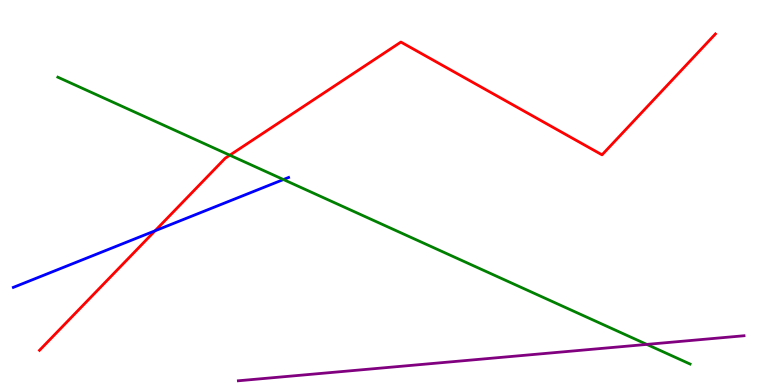[{'lines': ['blue', 'red'], 'intersections': [{'x': 2.0, 'y': 4.01}]}, {'lines': ['green', 'red'], 'intersections': [{'x': 2.97, 'y': 5.97}]}, {'lines': ['purple', 'red'], 'intersections': []}, {'lines': ['blue', 'green'], 'intersections': [{'x': 3.66, 'y': 5.34}]}, {'lines': ['blue', 'purple'], 'intersections': []}, {'lines': ['green', 'purple'], 'intersections': [{'x': 8.35, 'y': 1.05}]}]